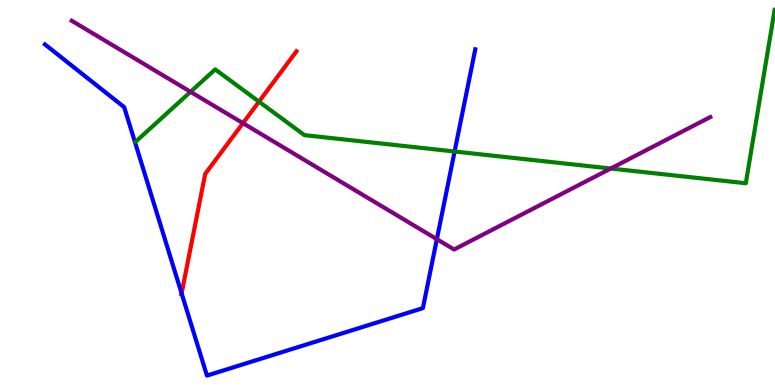[{'lines': ['blue', 'red'], 'intersections': [{'x': 2.34, 'y': 2.38}]}, {'lines': ['green', 'red'], 'intersections': [{'x': 3.34, 'y': 7.36}]}, {'lines': ['purple', 'red'], 'intersections': [{'x': 3.13, 'y': 6.8}]}, {'lines': ['blue', 'green'], 'intersections': [{'x': 5.87, 'y': 6.06}]}, {'lines': ['blue', 'purple'], 'intersections': [{'x': 5.64, 'y': 3.79}]}, {'lines': ['green', 'purple'], 'intersections': [{'x': 2.46, 'y': 7.61}, {'x': 7.88, 'y': 5.62}]}]